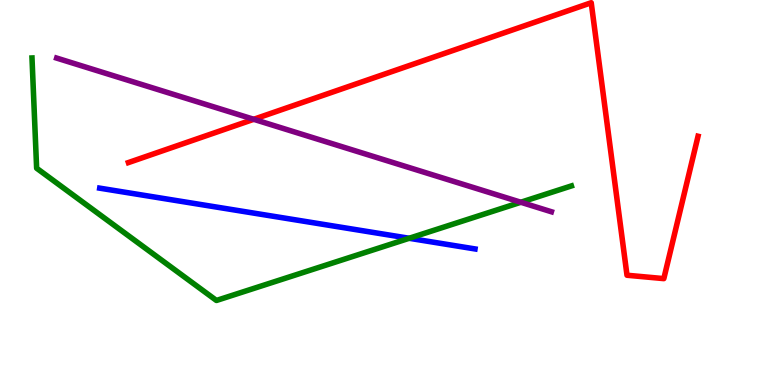[{'lines': ['blue', 'red'], 'intersections': []}, {'lines': ['green', 'red'], 'intersections': []}, {'lines': ['purple', 'red'], 'intersections': [{'x': 3.27, 'y': 6.9}]}, {'lines': ['blue', 'green'], 'intersections': [{'x': 5.28, 'y': 3.81}]}, {'lines': ['blue', 'purple'], 'intersections': []}, {'lines': ['green', 'purple'], 'intersections': [{'x': 6.72, 'y': 4.75}]}]